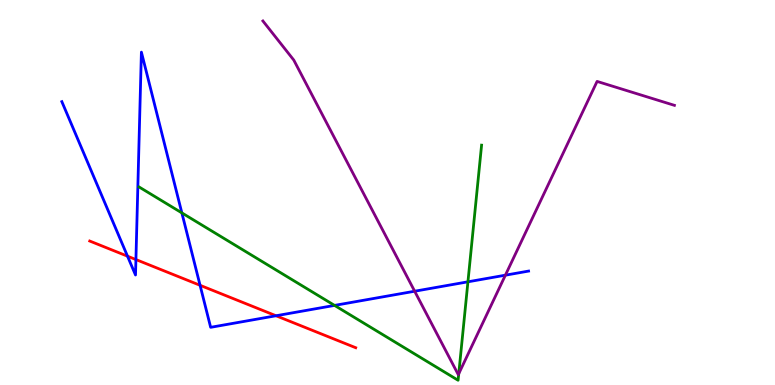[{'lines': ['blue', 'red'], 'intersections': [{'x': 1.65, 'y': 3.35}, {'x': 1.75, 'y': 3.26}, {'x': 2.58, 'y': 2.59}, {'x': 3.56, 'y': 1.8}]}, {'lines': ['green', 'red'], 'intersections': []}, {'lines': ['purple', 'red'], 'intersections': []}, {'lines': ['blue', 'green'], 'intersections': [{'x': 2.35, 'y': 4.47}, {'x': 4.32, 'y': 2.07}, {'x': 6.04, 'y': 2.68}]}, {'lines': ['blue', 'purple'], 'intersections': [{'x': 5.35, 'y': 2.44}, {'x': 6.52, 'y': 2.85}]}, {'lines': ['green', 'purple'], 'intersections': [{'x': 5.92, 'y': 0.293}]}]